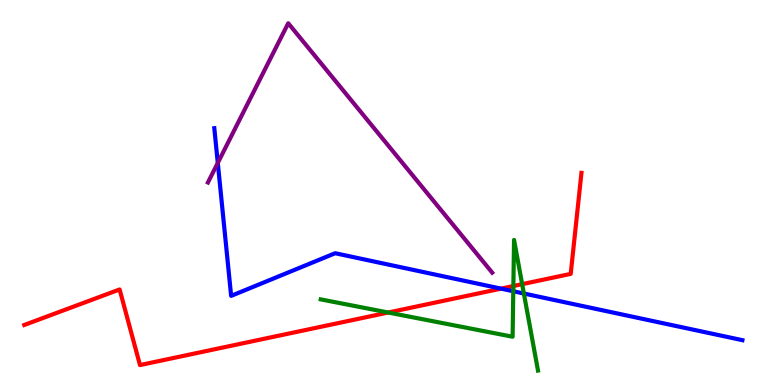[{'lines': ['blue', 'red'], 'intersections': [{'x': 6.46, 'y': 2.5}]}, {'lines': ['green', 'red'], 'intersections': [{'x': 5.01, 'y': 1.88}, {'x': 6.62, 'y': 2.57}, {'x': 6.74, 'y': 2.62}]}, {'lines': ['purple', 'red'], 'intersections': []}, {'lines': ['blue', 'green'], 'intersections': [{'x': 6.62, 'y': 2.43}, {'x': 6.76, 'y': 2.38}]}, {'lines': ['blue', 'purple'], 'intersections': [{'x': 2.81, 'y': 5.77}]}, {'lines': ['green', 'purple'], 'intersections': []}]